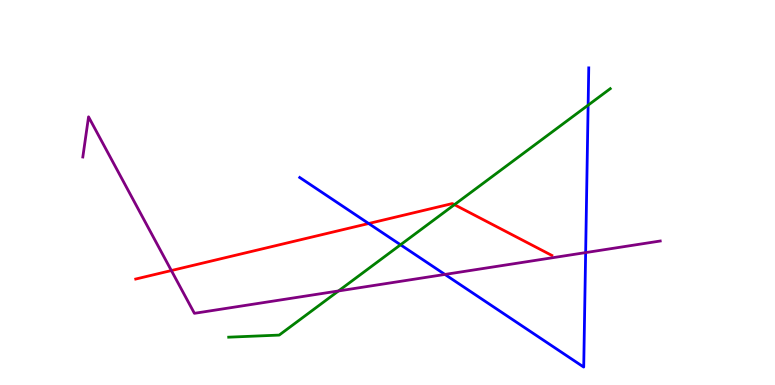[{'lines': ['blue', 'red'], 'intersections': [{'x': 4.76, 'y': 4.19}]}, {'lines': ['green', 'red'], 'intersections': [{'x': 5.86, 'y': 4.68}]}, {'lines': ['purple', 'red'], 'intersections': [{'x': 2.21, 'y': 2.97}]}, {'lines': ['blue', 'green'], 'intersections': [{'x': 5.17, 'y': 3.64}, {'x': 7.59, 'y': 7.27}]}, {'lines': ['blue', 'purple'], 'intersections': [{'x': 5.74, 'y': 2.87}, {'x': 7.56, 'y': 3.44}]}, {'lines': ['green', 'purple'], 'intersections': [{'x': 4.37, 'y': 2.44}]}]